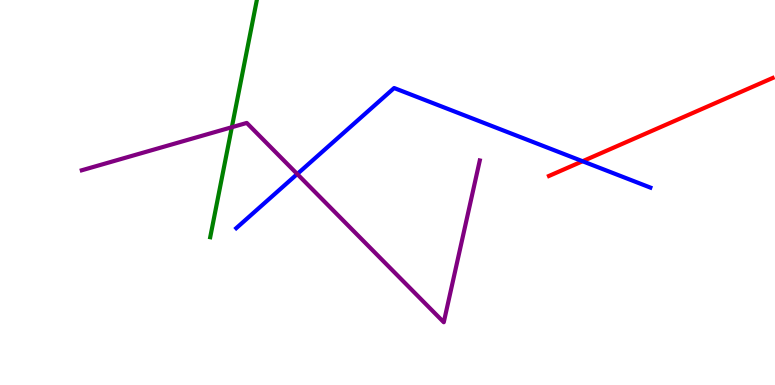[{'lines': ['blue', 'red'], 'intersections': [{'x': 7.52, 'y': 5.81}]}, {'lines': ['green', 'red'], 'intersections': []}, {'lines': ['purple', 'red'], 'intersections': []}, {'lines': ['blue', 'green'], 'intersections': []}, {'lines': ['blue', 'purple'], 'intersections': [{'x': 3.84, 'y': 5.48}]}, {'lines': ['green', 'purple'], 'intersections': [{'x': 2.99, 'y': 6.7}]}]